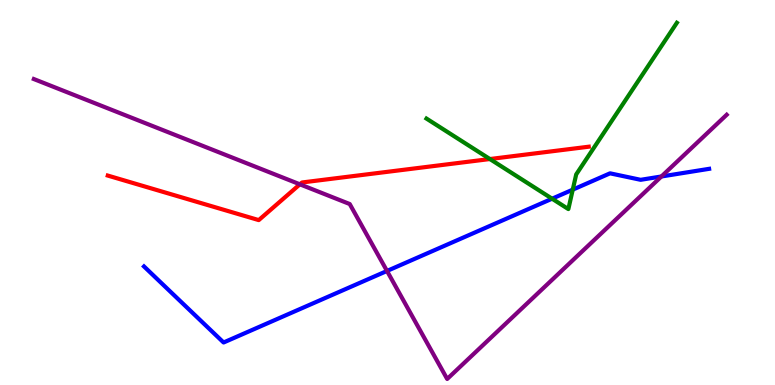[{'lines': ['blue', 'red'], 'intersections': []}, {'lines': ['green', 'red'], 'intersections': [{'x': 6.32, 'y': 5.87}]}, {'lines': ['purple', 'red'], 'intersections': [{'x': 3.87, 'y': 5.21}]}, {'lines': ['blue', 'green'], 'intersections': [{'x': 7.12, 'y': 4.84}, {'x': 7.39, 'y': 5.07}]}, {'lines': ['blue', 'purple'], 'intersections': [{'x': 4.99, 'y': 2.96}, {'x': 8.53, 'y': 5.42}]}, {'lines': ['green', 'purple'], 'intersections': []}]